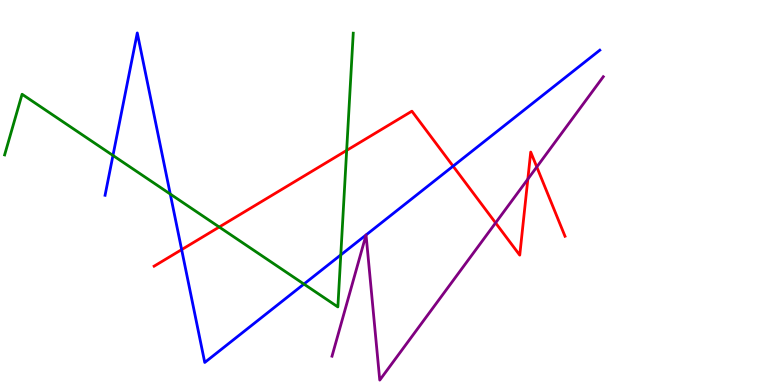[{'lines': ['blue', 'red'], 'intersections': [{'x': 2.34, 'y': 3.52}, {'x': 5.85, 'y': 5.68}]}, {'lines': ['green', 'red'], 'intersections': [{'x': 2.83, 'y': 4.1}, {'x': 4.47, 'y': 6.09}]}, {'lines': ['purple', 'red'], 'intersections': [{'x': 6.39, 'y': 4.21}, {'x': 6.81, 'y': 5.35}, {'x': 6.93, 'y': 5.66}]}, {'lines': ['blue', 'green'], 'intersections': [{'x': 1.46, 'y': 5.96}, {'x': 2.2, 'y': 4.96}, {'x': 3.92, 'y': 2.62}, {'x': 4.4, 'y': 3.38}]}, {'lines': ['blue', 'purple'], 'intersections': [{'x': 4.72, 'y': 3.9}, {'x': 4.72, 'y': 3.9}]}, {'lines': ['green', 'purple'], 'intersections': []}]